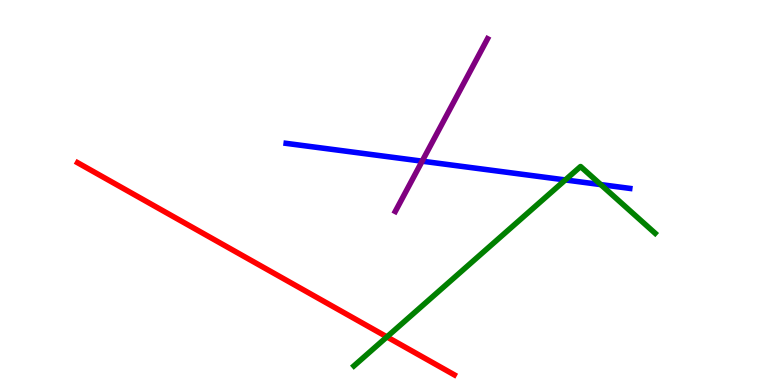[{'lines': ['blue', 'red'], 'intersections': []}, {'lines': ['green', 'red'], 'intersections': [{'x': 4.99, 'y': 1.25}]}, {'lines': ['purple', 'red'], 'intersections': []}, {'lines': ['blue', 'green'], 'intersections': [{'x': 7.29, 'y': 5.33}, {'x': 7.75, 'y': 5.21}]}, {'lines': ['blue', 'purple'], 'intersections': [{'x': 5.45, 'y': 5.81}]}, {'lines': ['green', 'purple'], 'intersections': []}]